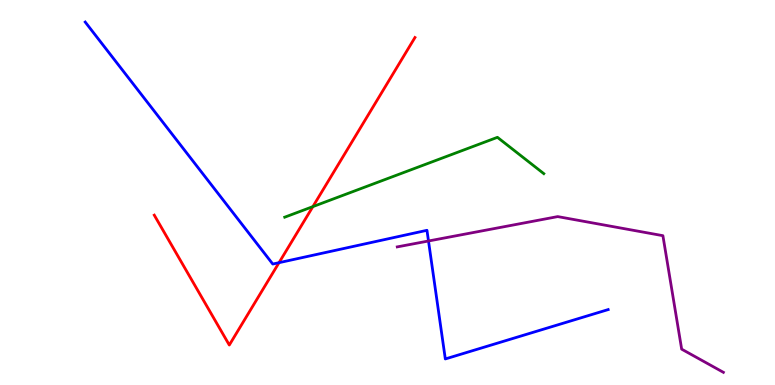[{'lines': ['blue', 'red'], 'intersections': [{'x': 3.6, 'y': 3.18}]}, {'lines': ['green', 'red'], 'intersections': [{'x': 4.04, 'y': 4.63}]}, {'lines': ['purple', 'red'], 'intersections': []}, {'lines': ['blue', 'green'], 'intersections': []}, {'lines': ['blue', 'purple'], 'intersections': [{'x': 5.53, 'y': 3.74}]}, {'lines': ['green', 'purple'], 'intersections': []}]